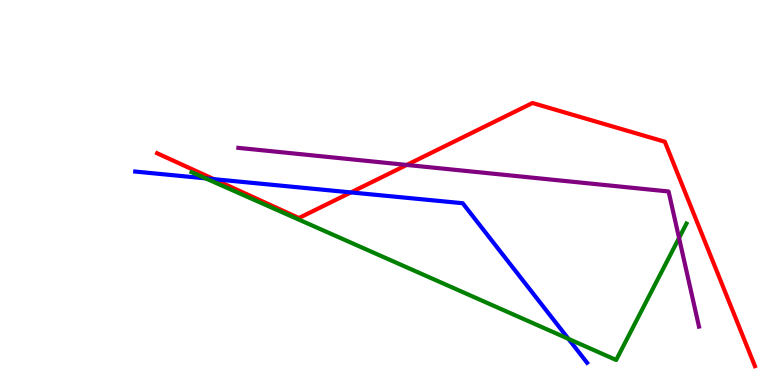[{'lines': ['blue', 'red'], 'intersections': [{'x': 2.76, 'y': 5.35}, {'x': 4.53, 'y': 5.0}]}, {'lines': ['green', 'red'], 'intersections': []}, {'lines': ['purple', 'red'], 'intersections': [{'x': 5.25, 'y': 5.72}]}, {'lines': ['blue', 'green'], 'intersections': [{'x': 2.65, 'y': 5.37}, {'x': 7.33, 'y': 1.2}]}, {'lines': ['blue', 'purple'], 'intersections': []}, {'lines': ['green', 'purple'], 'intersections': [{'x': 8.76, 'y': 3.82}]}]